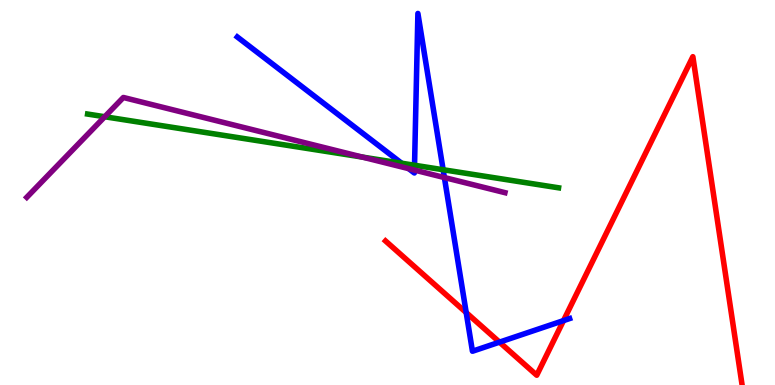[{'lines': ['blue', 'red'], 'intersections': [{'x': 6.02, 'y': 1.88}, {'x': 6.45, 'y': 1.11}, {'x': 7.27, 'y': 1.67}]}, {'lines': ['green', 'red'], 'intersections': []}, {'lines': ['purple', 'red'], 'intersections': []}, {'lines': ['blue', 'green'], 'intersections': [{'x': 5.18, 'y': 5.76}, {'x': 5.35, 'y': 5.71}, {'x': 5.72, 'y': 5.59}]}, {'lines': ['blue', 'purple'], 'intersections': [{'x': 5.27, 'y': 5.62}, {'x': 5.35, 'y': 5.58}, {'x': 5.73, 'y': 5.39}]}, {'lines': ['green', 'purple'], 'intersections': [{'x': 1.35, 'y': 6.97}, {'x': 4.67, 'y': 5.92}]}]